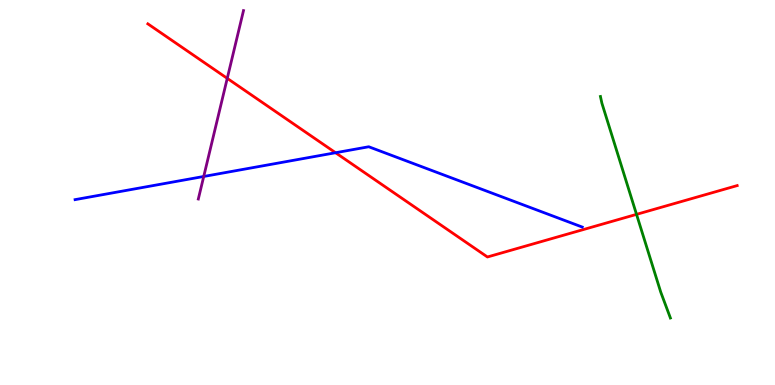[{'lines': ['blue', 'red'], 'intersections': [{'x': 4.33, 'y': 6.03}]}, {'lines': ['green', 'red'], 'intersections': [{'x': 8.21, 'y': 4.43}]}, {'lines': ['purple', 'red'], 'intersections': [{'x': 2.93, 'y': 7.96}]}, {'lines': ['blue', 'green'], 'intersections': []}, {'lines': ['blue', 'purple'], 'intersections': [{'x': 2.63, 'y': 5.42}]}, {'lines': ['green', 'purple'], 'intersections': []}]